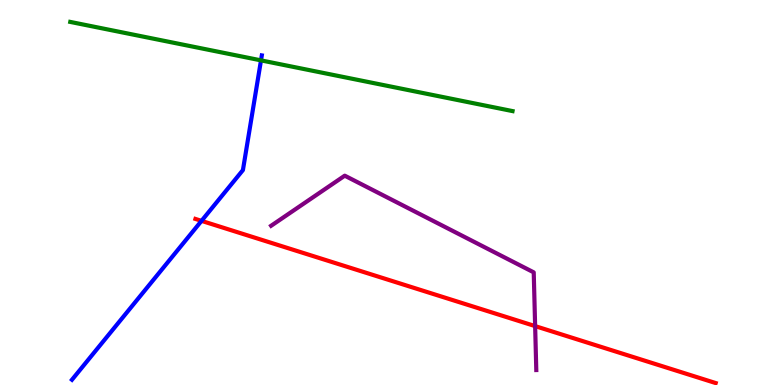[{'lines': ['blue', 'red'], 'intersections': [{'x': 2.6, 'y': 4.26}]}, {'lines': ['green', 'red'], 'intersections': []}, {'lines': ['purple', 'red'], 'intersections': [{'x': 6.9, 'y': 1.53}]}, {'lines': ['blue', 'green'], 'intersections': [{'x': 3.37, 'y': 8.43}]}, {'lines': ['blue', 'purple'], 'intersections': []}, {'lines': ['green', 'purple'], 'intersections': []}]